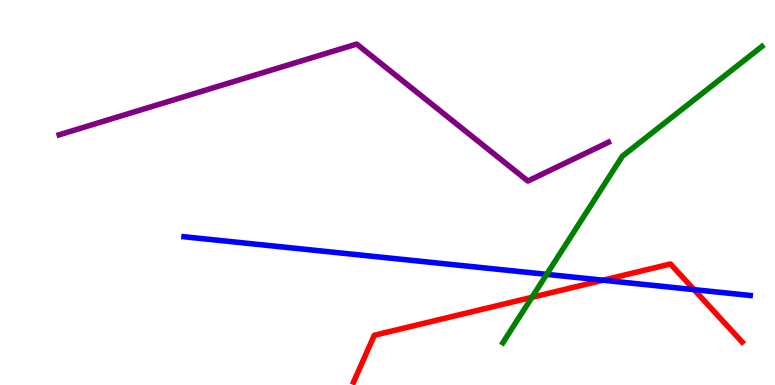[{'lines': ['blue', 'red'], 'intersections': [{'x': 7.78, 'y': 2.72}, {'x': 8.95, 'y': 2.48}]}, {'lines': ['green', 'red'], 'intersections': [{'x': 6.86, 'y': 2.28}]}, {'lines': ['purple', 'red'], 'intersections': []}, {'lines': ['blue', 'green'], 'intersections': [{'x': 7.05, 'y': 2.87}]}, {'lines': ['blue', 'purple'], 'intersections': []}, {'lines': ['green', 'purple'], 'intersections': []}]